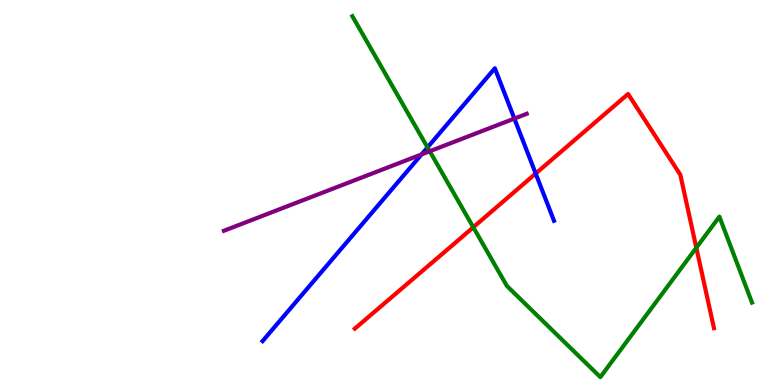[{'lines': ['blue', 'red'], 'intersections': [{'x': 6.91, 'y': 5.49}]}, {'lines': ['green', 'red'], 'intersections': [{'x': 6.11, 'y': 4.1}, {'x': 8.98, 'y': 3.57}]}, {'lines': ['purple', 'red'], 'intersections': []}, {'lines': ['blue', 'green'], 'intersections': [{'x': 5.52, 'y': 6.17}]}, {'lines': ['blue', 'purple'], 'intersections': [{'x': 5.44, 'y': 5.99}, {'x': 6.64, 'y': 6.92}]}, {'lines': ['green', 'purple'], 'intersections': [{'x': 5.55, 'y': 6.07}]}]